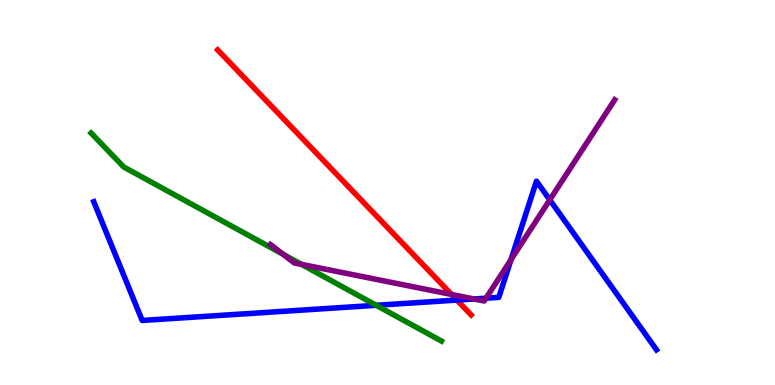[{'lines': ['blue', 'red'], 'intersections': [{'x': 5.9, 'y': 2.21}]}, {'lines': ['green', 'red'], 'intersections': []}, {'lines': ['purple', 'red'], 'intersections': [{'x': 5.83, 'y': 2.35}]}, {'lines': ['blue', 'green'], 'intersections': [{'x': 4.85, 'y': 2.07}]}, {'lines': ['blue', 'purple'], 'intersections': [{'x': 6.12, 'y': 2.23}, {'x': 6.27, 'y': 2.25}, {'x': 6.59, 'y': 3.26}, {'x': 7.09, 'y': 4.81}]}, {'lines': ['green', 'purple'], 'intersections': [{'x': 3.65, 'y': 3.39}, {'x': 3.89, 'y': 3.13}]}]